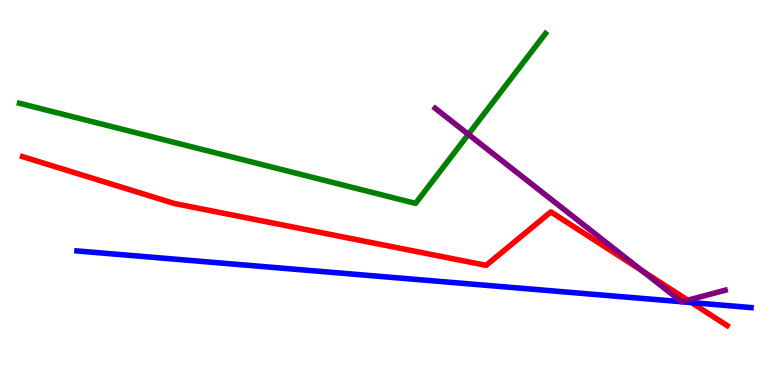[{'lines': ['blue', 'red'], 'intersections': [{'x': 8.92, 'y': 2.14}]}, {'lines': ['green', 'red'], 'intersections': []}, {'lines': ['purple', 'red'], 'intersections': [{'x': 8.28, 'y': 2.97}, {'x': 8.87, 'y': 2.2}]}, {'lines': ['blue', 'green'], 'intersections': []}, {'lines': ['blue', 'purple'], 'intersections': [{'x': 8.79, 'y': 2.16}, {'x': 8.8, 'y': 2.16}]}, {'lines': ['green', 'purple'], 'intersections': [{'x': 6.04, 'y': 6.51}]}]